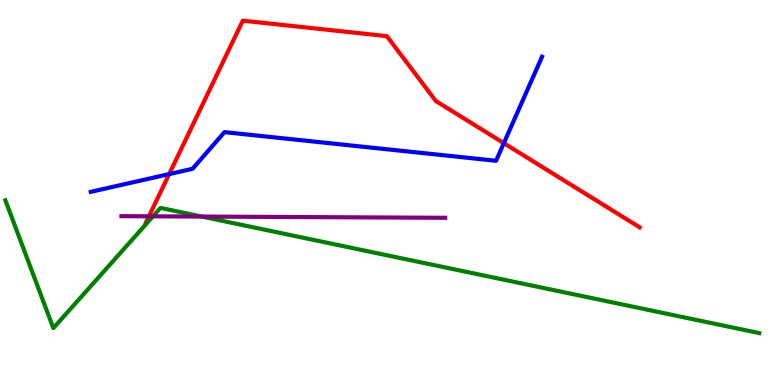[{'lines': ['blue', 'red'], 'intersections': [{'x': 2.18, 'y': 5.48}, {'x': 6.5, 'y': 6.28}]}, {'lines': ['green', 'red'], 'intersections': []}, {'lines': ['purple', 'red'], 'intersections': [{'x': 1.92, 'y': 4.38}]}, {'lines': ['blue', 'green'], 'intersections': []}, {'lines': ['blue', 'purple'], 'intersections': []}, {'lines': ['green', 'purple'], 'intersections': [{'x': 1.97, 'y': 4.38}, {'x': 2.61, 'y': 4.37}]}]